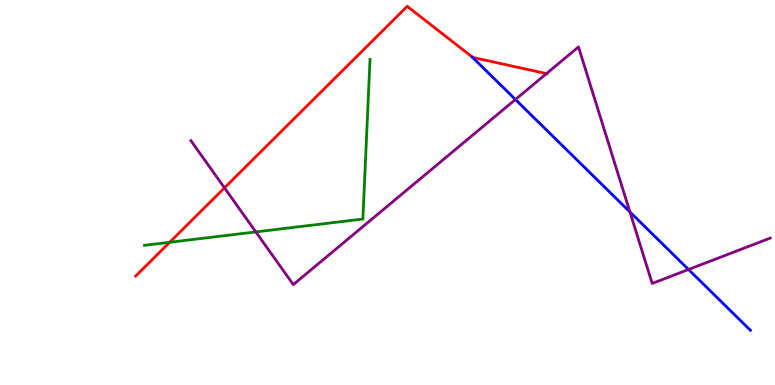[{'lines': ['blue', 'red'], 'intersections': []}, {'lines': ['green', 'red'], 'intersections': [{'x': 2.19, 'y': 3.71}]}, {'lines': ['purple', 'red'], 'intersections': [{'x': 2.9, 'y': 5.12}, {'x': 7.05, 'y': 8.09}]}, {'lines': ['blue', 'green'], 'intersections': []}, {'lines': ['blue', 'purple'], 'intersections': [{'x': 6.65, 'y': 7.42}, {'x': 8.13, 'y': 4.5}, {'x': 8.88, 'y': 3.0}]}, {'lines': ['green', 'purple'], 'intersections': [{'x': 3.3, 'y': 3.98}]}]